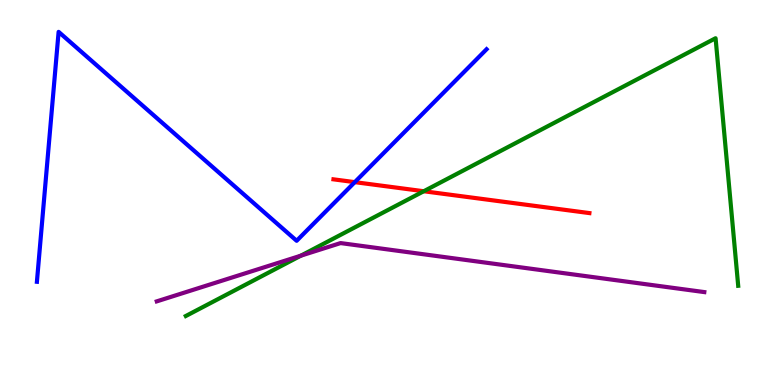[{'lines': ['blue', 'red'], 'intersections': [{'x': 4.58, 'y': 5.27}]}, {'lines': ['green', 'red'], 'intersections': [{'x': 5.47, 'y': 5.03}]}, {'lines': ['purple', 'red'], 'intersections': []}, {'lines': ['blue', 'green'], 'intersections': []}, {'lines': ['blue', 'purple'], 'intersections': []}, {'lines': ['green', 'purple'], 'intersections': [{'x': 3.88, 'y': 3.36}]}]